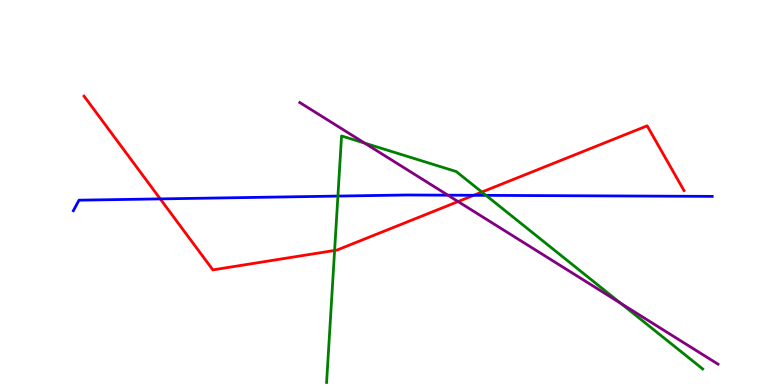[{'lines': ['blue', 'red'], 'intersections': [{'x': 2.07, 'y': 4.83}, {'x': 6.11, 'y': 4.93}]}, {'lines': ['green', 'red'], 'intersections': [{'x': 4.32, 'y': 3.49}, {'x': 6.22, 'y': 5.01}]}, {'lines': ['purple', 'red'], 'intersections': [{'x': 5.91, 'y': 4.76}]}, {'lines': ['blue', 'green'], 'intersections': [{'x': 4.36, 'y': 4.91}, {'x': 6.27, 'y': 4.93}]}, {'lines': ['blue', 'purple'], 'intersections': [{'x': 5.78, 'y': 4.93}]}, {'lines': ['green', 'purple'], 'intersections': [{'x': 4.71, 'y': 6.28}, {'x': 8.01, 'y': 2.12}]}]